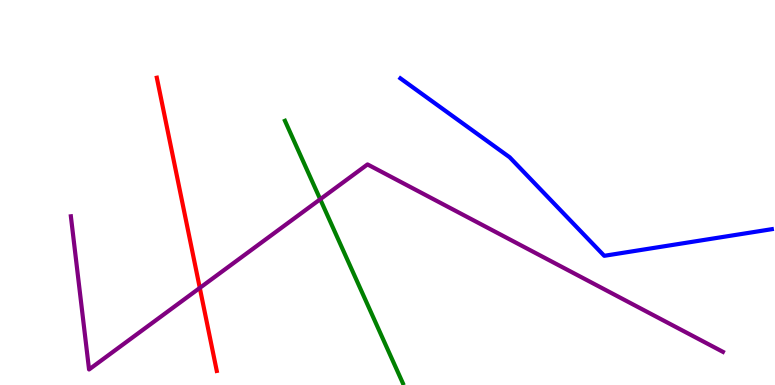[{'lines': ['blue', 'red'], 'intersections': []}, {'lines': ['green', 'red'], 'intersections': []}, {'lines': ['purple', 'red'], 'intersections': [{'x': 2.58, 'y': 2.52}]}, {'lines': ['blue', 'green'], 'intersections': []}, {'lines': ['blue', 'purple'], 'intersections': []}, {'lines': ['green', 'purple'], 'intersections': [{'x': 4.13, 'y': 4.82}]}]